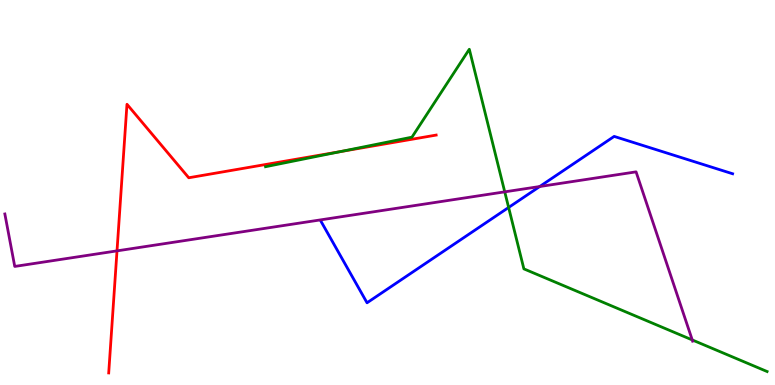[{'lines': ['blue', 'red'], 'intersections': []}, {'lines': ['green', 'red'], 'intersections': [{'x': 4.39, 'y': 6.06}]}, {'lines': ['purple', 'red'], 'intersections': [{'x': 1.51, 'y': 3.48}]}, {'lines': ['blue', 'green'], 'intersections': [{'x': 6.56, 'y': 4.61}]}, {'lines': ['blue', 'purple'], 'intersections': [{'x': 6.96, 'y': 5.16}]}, {'lines': ['green', 'purple'], 'intersections': [{'x': 6.51, 'y': 5.02}, {'x': 8.93, 'y': 1.17}]}]